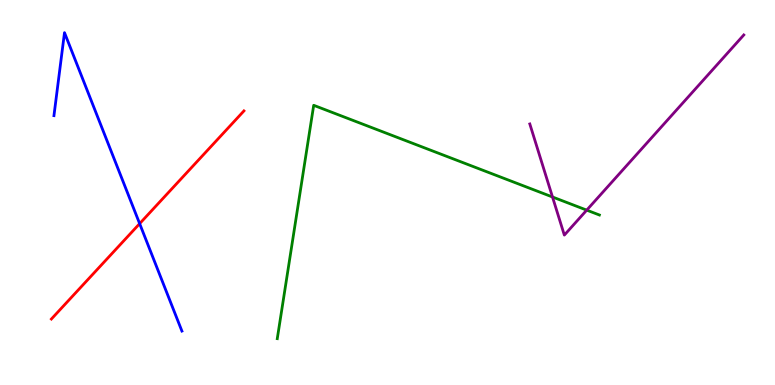[{'lines': ['blue', 'red'], 'intersections': [{'x': 1.8, 'y': 4.19}]}, {'lines': ['green', 'red'], 'intersections': []}, {'lines': ['purple', 'red'], 'intersections': []}, {'lines': ['blue', 'green'], 'intersections': []}, {'lines': ['blue', 'purple'], 'intersections': []}, {'lines': ['green', 'purple'], 'intersections': [{'x': 7.13, 'y': 4.88}, {'x': 7.57, 'y': 4.54}]}]